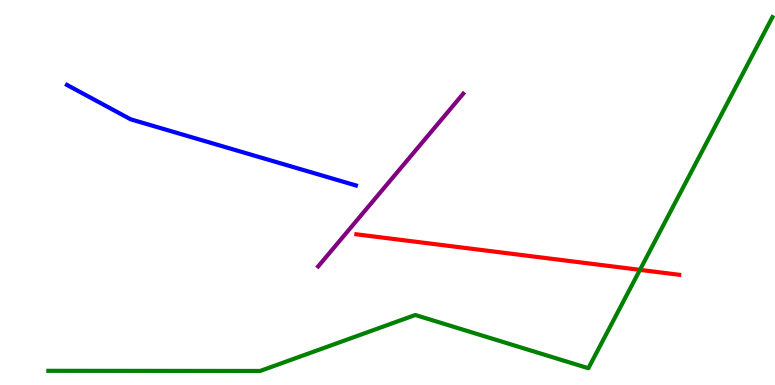[{'lines': ['blue', 'red'], 'intersections': []}, {'lines': ['green', 'red'], 'intersections': [{'x': 8.26, 'y': 2.99}]}, {'lines': ['purple', 'red'], 'intersections': []}, {'lines': ['blue', 'green'], 'intersections': []}, {'lines': ['blue', 'purple'], 'intersections': []}, {'lines': ['green', 'purple'], 'intersections': []}]